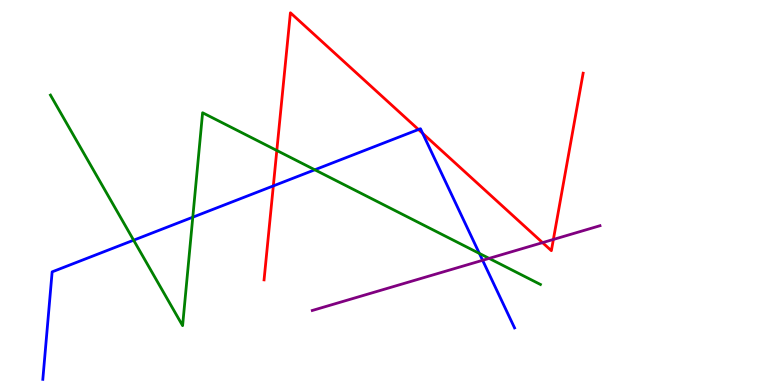[{'lines': ['blue', 'red'], 'intersections': [{'x': 3.53, 'y': 5.17}, {'x': 5.4, 'y': 6.64}, {'x': 5.45, 'y': 6.54}]}, {'lines': ['green', 'red'], 'intersections': [{'x': 3.57, 'y': 6.09}]}, {'lines': ['purple', 'red'], 'intersections': [{'x': 7.0, 'y': 3.7}, {'x': 7.14, 'y': 3.78}]}, {'lines': ['blue', 'green'], 'intersections': [{'x': 1.72, 'y': 3.76}, {'x': 2.49, 'y': 4.36}, {'x': 4.06, 'y': 5.59}, {'x': 6.19, 'y': 3.42}]}, {'lines': ['blue', 'purple'], 'intersections': [{'x': 6.23, 'y': 3.24}]}, {'lines': ['green', 'purple'], 'intersections': [{'x': 6.31, 'y': 3.29}]}]